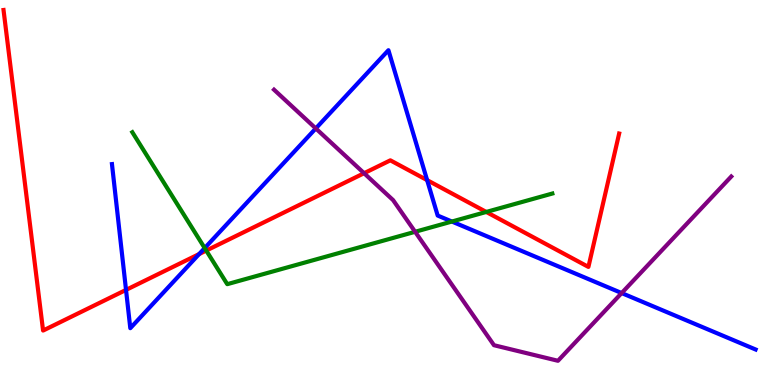[{'lines': ['blue', 'red'], 'intersections': [{'x': 1.63, 'y': 2.47}, {'x': 2.57, 'y': 3.4}, {'x': 5.51, 'y': 5.32}]}, {'lines': ['green', 'red'], 'intersections': [{'x': 2.66, 'y': 3.49}, {'x': 6.27, 'y': 4.49}]}, {'lines': ['purple', 'red'], 'intersections': [{'x': 4.7, 'y': 5.5}]}, {'lines': ['blue', 'green'], 'intersections': [{'x': 2.64, 'y': 3.56}, {'x': 5.83, 'y': 4.25}]}, {'lines': ['blue', 'purple'], 'intersections': [{'x': 4.07, 'y': 6.66}, {'x': 8.02, 'y': 2.39}]}, {'lines': ['green', 'purple'], 'intersections': [{'x': 5.36, 'y': 3.98}]}]